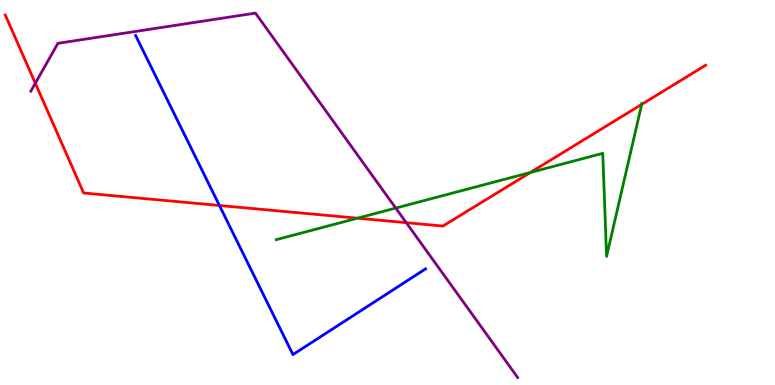[{'lines': ['blue', 'red'], 'intersections': [{'x': 2.83, 'y': 4.66}]}, {'lines': ['green', 'red'], 'intersections': [{'x': 4.61, 'y': 4.33}, {'x': 6.84, 'y': 5.52}, {'x': 8.28, 'y': 7.29}]}, {'lines': ['purple', 'red'], 'intersections': [{'x': 0.456, 'y': 7.84}, {'x': 5.24, 'y': 4.22}]}, {'lines': ['blue', 'green'], 'intersections': []}, {'lines': ['blue', 'purple'], 'intersections': []}, {'lines': ['green', 'purple'], 'intersections': [{'x': 5.11, 'y': 4.6}]}]